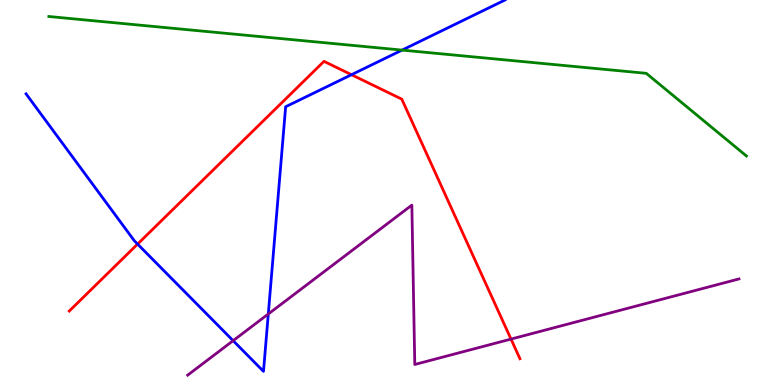[{'lines': ['blue', 'red'], 'intersections': [{'x': 1.78, 'y': 3.66}, {'x': 4.54, 'y': 8.06}]}, {'lines': ['green', 'red'], 'intersections': []}, {'lines': ['purple', 'red'], 'intersections': [{'x': 6.59, 'y': 1.19}]}, {'lines': ['blue', 'green'], 'intersections': [{'x': 5.19, 'y': 8.7}]}, {'lines': ['blue', 'purple'], 'intersections': [{'x': 3.01, 'y': 1.15}, {'x': 3.46, 'y': 1.84}]}, {'lines': ['green', 'purple'], 'intersections': []}]